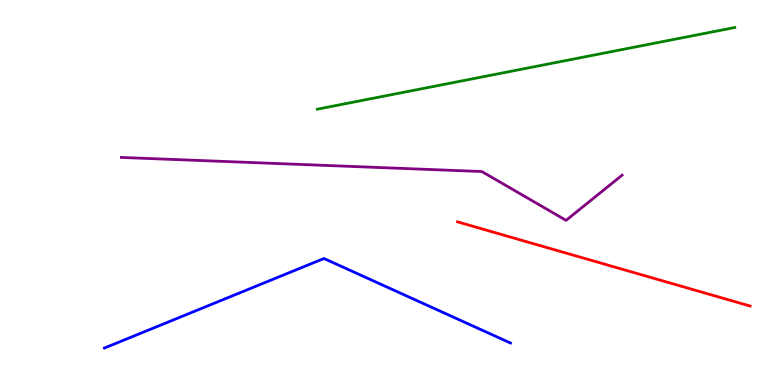[{'lines': ['blue', 'red'], 'intersections': []}, {'lines': ['green', 'red'], 'intersections': []}, {'lines': ['purple', 'red'], 'intersections': []}, {'lines': ['blue', 'green'], 'intersections': []}, {'lines': ['blue', 'purple'], 'intersections': []}, {'lines': ['green', 'purple'], 'intersections': []}]